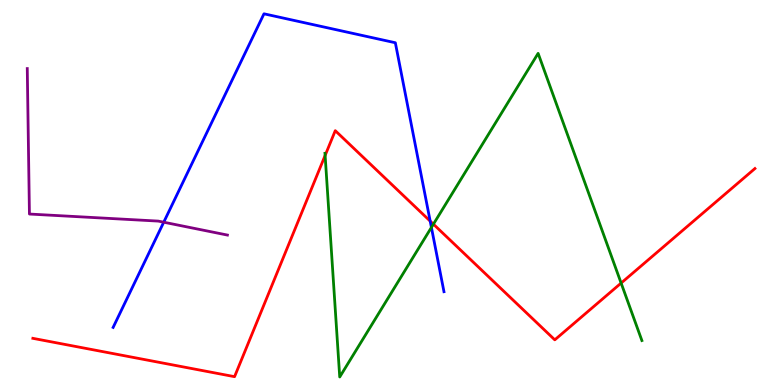[{'lines': ['blue', 'red'], 'intersections': [{'x': 5.55, 'y': 4.26}]}, {'lines': ['green', 'red'], 'intersections': [{'x': 4.2, 'y': 5.96}, {'x': 5.59, 'y': 4.18}, {'x': 8.01, 'y': 2.65}]}, {'lines': ['purple', 'red'], 'intersections': []}, {'lines': ['blue', 'green'], 'intersections': [{'x': 5.57, 'y': 4.09}]}, {'lines': ['blue', 'purple'], 'intersections': [{'x': 2.11, 'y': 4.23}]}, {'lines': ['green', 'purple'], 'intersections': []}]